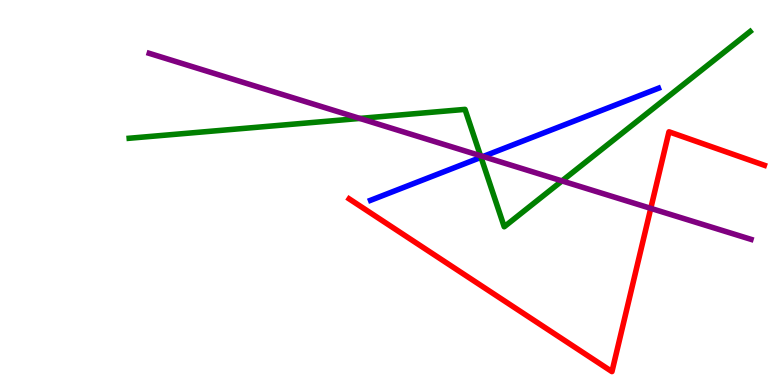[{'lines': ['blue', 'red'], 'intersections': []}, {'lines': ['green', 'red'], 'intersections': []}, {'lines': ['purple', 'red'], 'intersections': [{'x': 8.4, 'y': 4.59}]}, {'lines': ['blue', 'green'], 'intersections': [{'x': 6.21, 'y': 5.91}]}, {'lines': ['blue', 'purple'], 'intersections': [{'x': 6.23, 'y': 5.93}]}, {'lines': ['green', 'purple'], 'intersections': [{'x': 4.64, 'y': 6.92}, {'x': 6.2, 'y': 5.96}, {'x': 7.25, 'y': 5.3}]}]